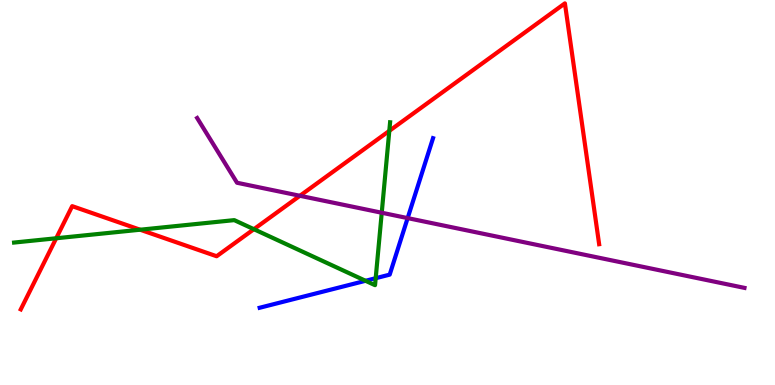[{'lines': ['blue', 'red'], 'intersections': []}, {'lines': ['green', 'red'], 'intersections': [{'x': 0.725, 'y': 3.81}, {'x': 1.81, 'y': 4.03}, {'x': 3.28, 'y': 4.05}, {'x': 5.02, 'y': 6.6}]}, {'lines': ['purple', 'red'], 'intersections': [{'x': 3.87, 'y': 4.91}]}, {'lines': ['blue', 'green'], 'intersections': [{'x': 4.72, 'y': 2.71}, {'x': 4.85, 'y': 2.77}]}, {'lines': ['blue', 'purple'], 'intersections': [{'x': 5.26, 'y': 4.33}]}, {'lines': ['green', 'purple'], 'intersections': [{'x': 4.93, 'y': 4.47}]}]